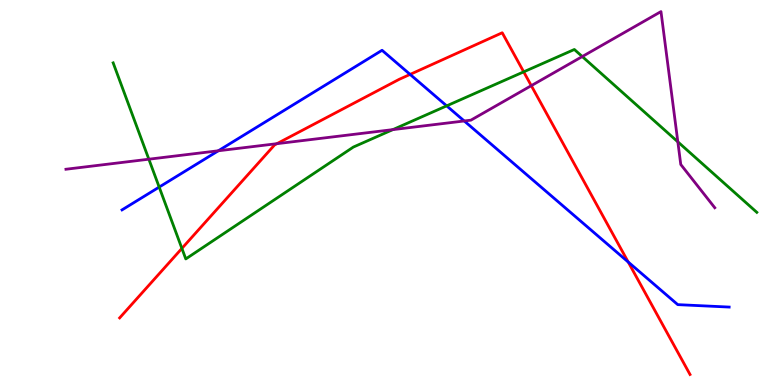[{'lines': ['blue', 'red'], 'intersections': [{'x': 5.29, 'y': 8.07}, {'x': 8.11, 'y': 3.19}]}, {'lines': ['green', 'red'], 'intersections': [{'x': 2.35, 'y': 3.55}, {'x': 6.76, 'y': 8.13}]}, {'lines': ['purple', 'red'], 'intersections': [{'x': 3.57, 'y': 6.27}, {'x': 6.86, 'y': 7.77}]}, {'lines': ['blue', 'green'], 'intersections': [{'x': 2.05, 'y': 5.14}, {'x': 5.76, 'y': 7.25}]}, {'lines': ['blue', 'purple'], 'intersections': [{'x': 2.82, 'y': 6.08}, {'x': 5.99, 'y': 6.86}]}, {'lines': ['green', 'purple'], 'intersections': [{'x': 1.92, 'y': 5.86}, {'x': 5.07, 'y': 6.63}, {'x': 7.51, 'y': 8.53}, {'x': 8.75, 'y': 6.32}]}]